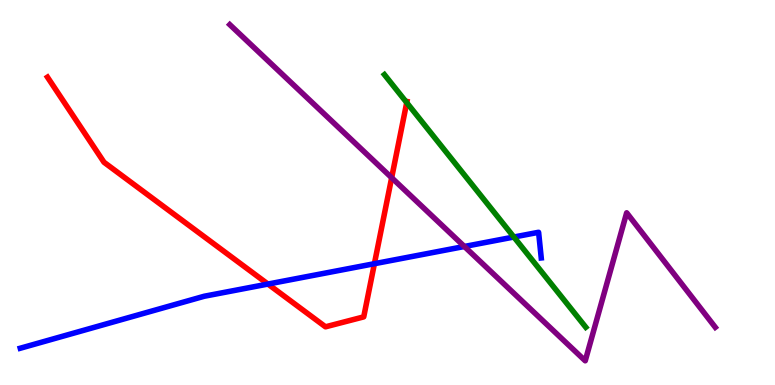[{'lines': ['blue', 'red'], 'intersections': [{'x': 3.46, 'y': 2.62}, {'x': 4.83, 'y': 3.15}]}, {'lines': ['green', 'red'], 'intersections': [{'x': 5.25, 'y': 7.33}]}, {'lines': ['purple', 'red'], 'intersections': [{'x': 5.05, 'y': 5.38}]}, {'lines': ['blue', 'green'], 'intersections': [{'x': 6.63, 'y': 3.84}]}, {'lines': ['blue', 'purple'], 'intersections': [{'x': 5.99, 'y': 3.6}]}, {'lines': ['green', 'purple'], 'intersections': []}]